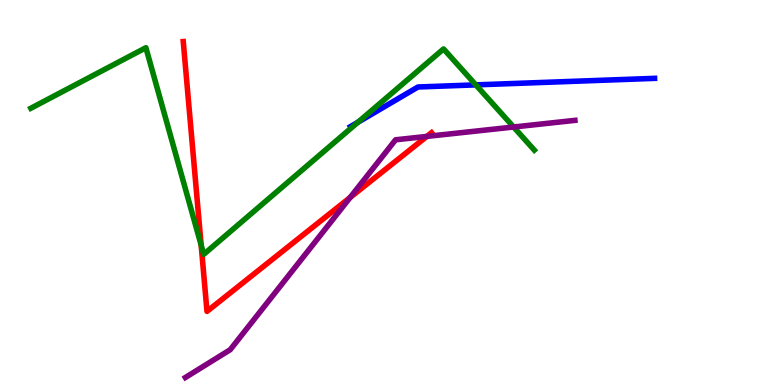[{'lines': ['blue', 'red'], 'intersections': []}, {'lines': ['green', 'red'], 'intersections': [{'x': 2.6, 'y': 3.63}]}, {'lines': ['purple', 'red'], 'intersections': [{'x': 4.52, 'y': 4.87}, {'x': 5.51, 'y': 6.46}]}, {'lines': ['blue', 'green'], 'intersections': [{'x': 4.62, 'y': 6.83}, {'x': 6.14, 'y': 7.8}]}, {'lines': ['blue', 'purple'], 'intersections': []}, {'lines': ['green', 'purple'], 'intersections': [{'x': 6.63, 'y': 6.7}]}]